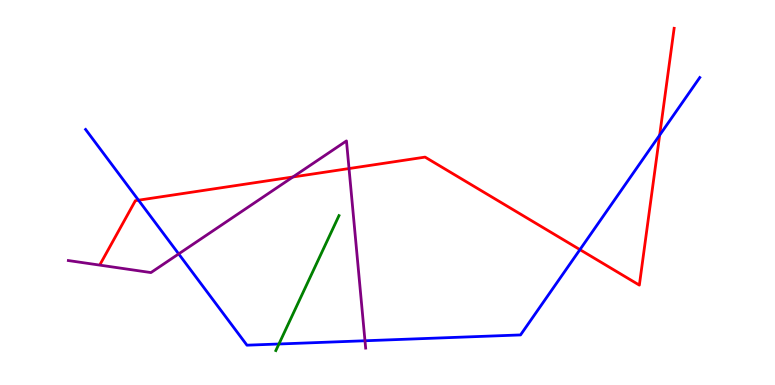[{'lines': ['blue', 'red'], 'intersections': [{'x': 1.79, 'y': 4.8}, {'x': 7.48, 'y': 3.52}, {'x': 8.51, 'y': 6.49}]}, {'lines': ['green', 'red'], 'intersections': []}, {'lines': ['purple', 'red'], 'intersections': [{'x': 3.78, 'y': 5.4}, {'x': 4.5, 'y': 5.62}]}, {'lines': ['blue', 'green'], 'intersections': [{'x': 3.6, 'y': 1.07}]}, {'lines': ['blue', 'purple'], 'intersections': [{'x': 2.31, 'y': 3.41}, {'x': 4.71, 'y': 1.15}]}, {'lines': ['green', 'purple'], 'intersections': []}]